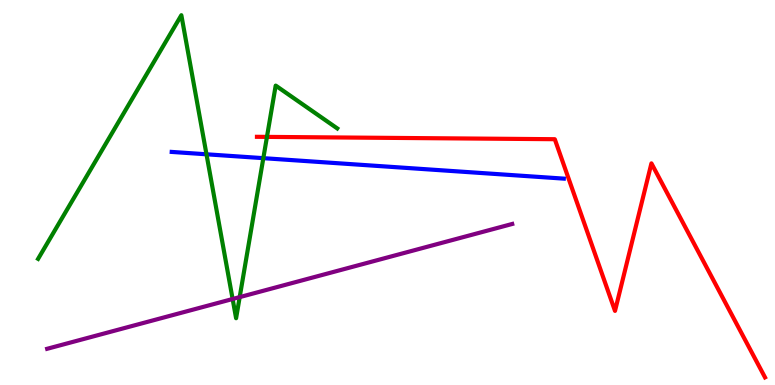[{'lines': ['blue', 'red'], 'intersections': []}, {'lines': ['green', 'red'], 'intersections': [{'x': 3.44, 'y': 6.44}]}, {'lines': ['purple', 'red'], 'intersections': []}, {'lines': ['blue', 'green'], 'intersections': [{'x': 2.66, 'y': 5.99}, {'x': 3.4, 'y': 5.89}]}, {'lines': ['blue', 'purple'], 'intersections': []}, {'lines': ['green', 'purple'], 'intersections': [{'x': 3.0, 'y': 2.23}, {'x': 3.09, 'y': 2.28}]}]